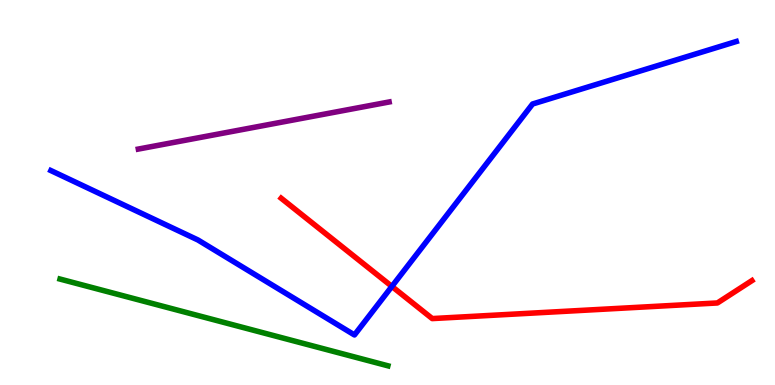[{'lines': ['blue', 'red'], 'intersections': [{'x': 5.06, 'y': 2.56}]}, {'lines': ['green', 'red'], 'intersections': []}, {'lines': ['purple', 'red'], 'intersections': []}, {'lines': ['blue', 'green'], 'intersections': []}, {'lines': ['blue', 'purple'], 'intersections': []}, {'lines': ['green', 'purple'], 'intersections': []}]